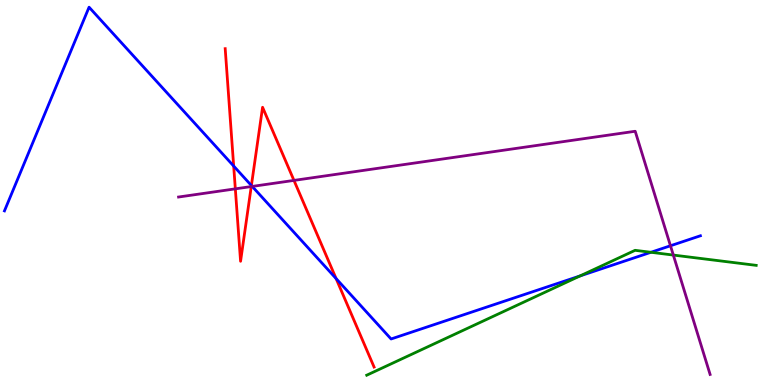[{'lines': ['blue', 'red'], 'intersections': [{'x': 3.02, 'y': 5.69}, {'x': 3.24, 'y': 5.18}, {'x': 4.34, 'y': 2.76}]}, {'lines': ['green', 'red'], 'intersections': []}, {'lines': ['purple', 'red'], 'intersections': [{'x': 3.04, 'y': 5.09}, {'x': 3.24, 'y': 5.15}, {'x': 3.79, 'y': 5.31}]}, {'lines': ['blue', 'green'], 'intersections': [{'x': 7.48, 'y': 2.83}, {'x': 8.4, 'y': 3.45}]}, {'lines': ['blue', 'purple'], 'intersections': [{'x': 3.25, 'y': 5.16}, {'x': 8.65, 'y': 3.62}]}, {'lines': ['green', 'purple'], 'intersections': [{'x': 8.69, 'y': 3.37}]}]